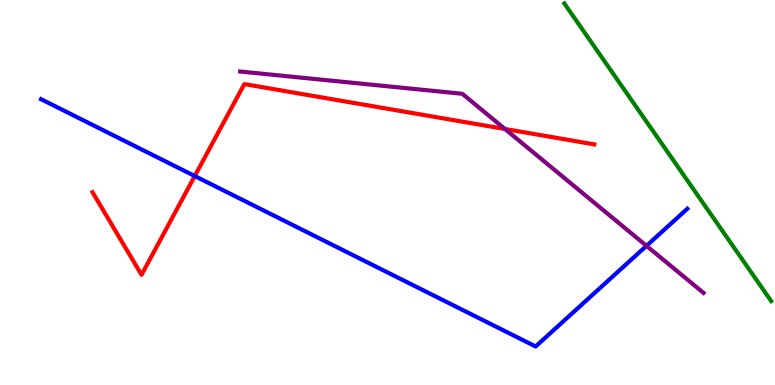[{'lines': ['blue', 'red'], 'intersections': [{'x': 2.51, 'y': 5.43}]}, {'lines': ['green', 'red'], 'intersections': []}, {'lines': ['purple', 'red'], 'intersections': [{'x': 6.52, 'y': 6.65}]}, {'lines': ['blue', 'green'], 'intersections': []}, {'lines': ['blue', 'purple'], 'intersections': [{'x': 8.34, 'y': 3.61}]}, {'lines': ['green', 'purple'], 'intersections': []}]